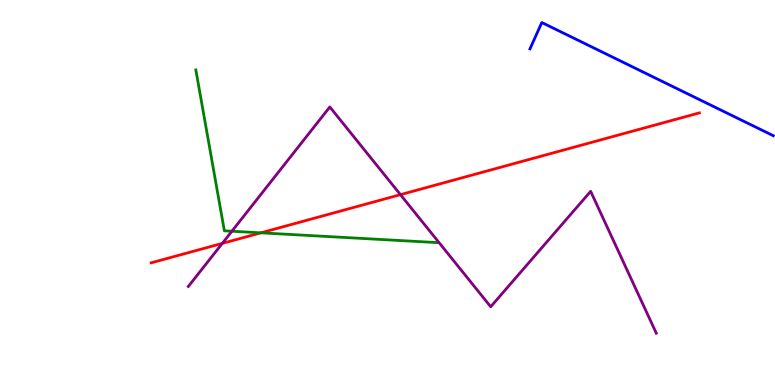[{'lines': ['blue', 'red'], 'intersections': []}, {'lines': ['green', 'red'], 'intersections': [{'x': 3.37, 'y': 3.95}]}, {'lines': ['purple', 'red'], 'intersections': [{'x': 2.87, 'y': 3.68}, {'x': 5.17, 'y': 4.94}]}, {'lines': ['blue', 'green'], 'intersections': []}, {'lines': ['blue', 'purple'], 'intersections': []}, {'lines': ['green', 'purple'], 'intersections': [{'x': 2.99, 'y': 3.99}]}]